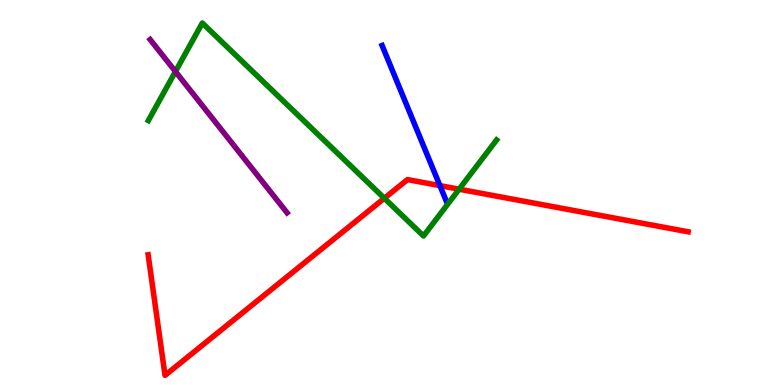[{'lines': ['blue', 'red'], 'intersections': [{'x': 5.68, 'y': 5.18}]}, {'lines': ['green', 'red'], 'intersections': [{'x': 4.96, 'y': 4.85}, {'x': 5.92, 'y': 5.09}]}, {'lines': ['purple', 'red'], 'intersections': []}, {'lines': ['blue', 'green'], 'intersections': []}, {'lines': ['blue', 'purple'], 'intersections': []}, {'lines': ['green', 'purple'], 'intersections': [{'x': 2.26, 'y': 8.14}]}]